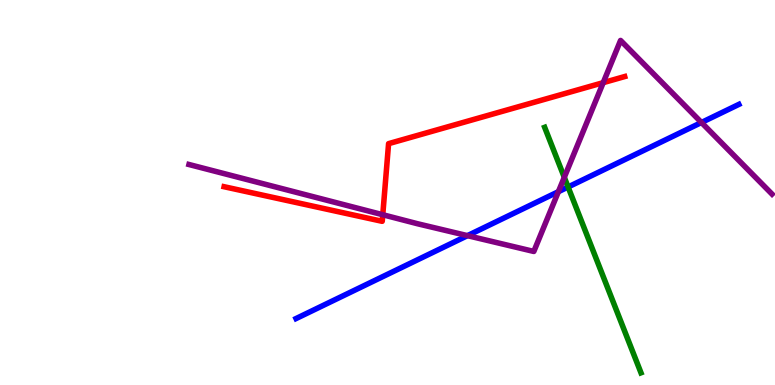[{'lines': ['blue', 'red'], 'intersections': []}, {'lines': ['green', 'red'], 'intersections': []}, {'lines': ['purple', 'red'], 'intersections': [{'x': 4.94, 'y': 4.42}, {'x': 7.78, 'y': 7.85}]}, {'lines': ['blue', 'green'], 'intersections': [{'x': 7.33, 'y': 5.14}]}, {'lines': ['blue', 'purple'], 'intersections': [{'x': 6.03, 'y': 3.88}, {'x': 7.21, 'y': 5.02}, {'x': 9.05, 'y': 6.82}]}, {'lines': ['green', 'purple'], 'intersections': [{'x': 7.28, 'y': 5.39}]}]